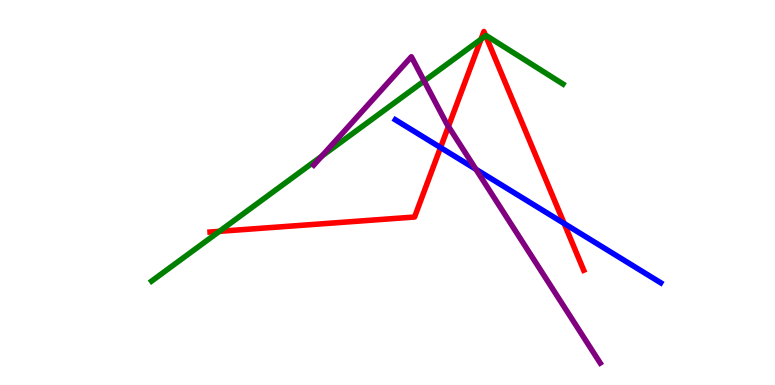[{'lines': ['blue', 'red'], 'intersections': [{'x': 5.68, 'y': 6.17}, {'x': 7.28, 'y': 4.2}]}, {'lines': ['green', 'red'], 'intersections': [{'x': 2.83, 'y': 3.99}, {'x': 6.21, 'y': 8.98}, {'x': 6.27, 'y': 9.07}]}, {'lines': ['purple', 'red'], 'intersections': [{'x': 5.79, 'y': 6.72}]}, {'lines': ['blue', 'green'], 'intersections': []}, {'lines': ['blue', 'purple'], 'intersections': [{'x': 6.14, 'y': 5.6}]}, {'lines': ['green', 'purple'], 'intersections': [{'x': 4.15, 'y': 5.94}, {'x': 5.47, 'y': 7.9}]}]